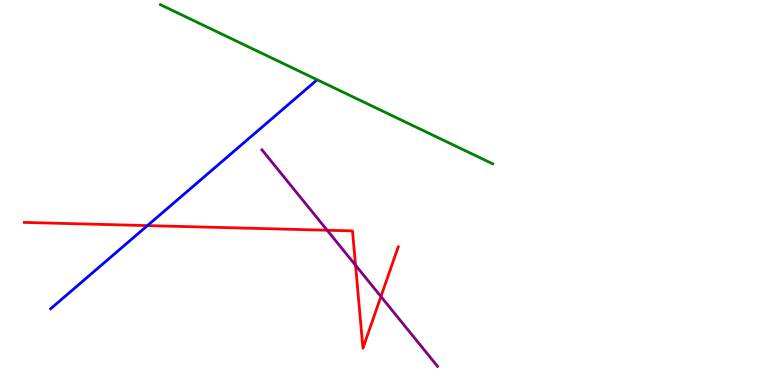[{'lines': ['blue', 'red'], 'intersections': [{'x': 1.9, 'y': 4.14}]}, {'lines': ['green', 'red'], 'intersections': []}, {'lines': ['purple', 'red'], 'intersections': [{'x': 4.22, 'y': 4.02}, {'x': 4.59, 'y': 3.11}, {'x': 4.92, 'y': 2.3}]}, {'lines': ['blue', 'green'], 'intersections': []}, {'lines': ['blue', 'purple'], 'intersections': []}, {'lines': ['green', 'purple'], 'intersections': []}]